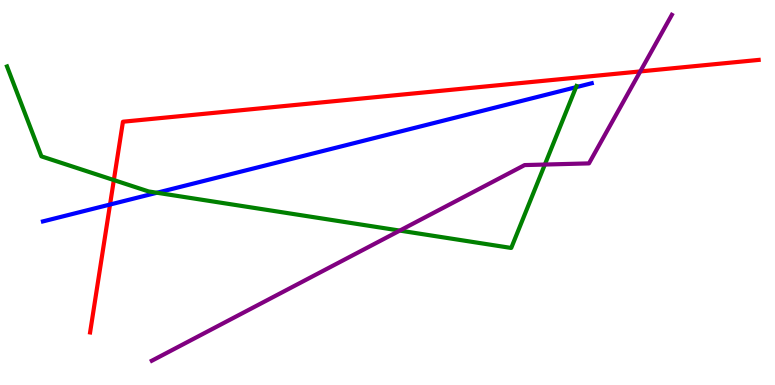[{'lines': ['blue', 'red'], 'intersections': [{'x': 1.42, 'y': 4.69}]}, {'lines': ['green', 'red'], 'intersections': [{'x': 1.47, 'y': 5.32}]}, {'lines': ['purple', 'red'], 'intersections': [{'x': 8.26, 'y': 8.14}]}, {'lines': ['blue', 'green'], 'intersections': [{'x': 2.02, 'y': 4.99}, {'x': 7.43, 'y': 7.74}]}, {'lines': ['blue', 'purple'], 'intersections': []}, {'lines': ['green', 'purple'], 'intersections': [{'x': 5.16, 'y': 4.01}, {'x': 7.03, 'y': 5.73}]}]